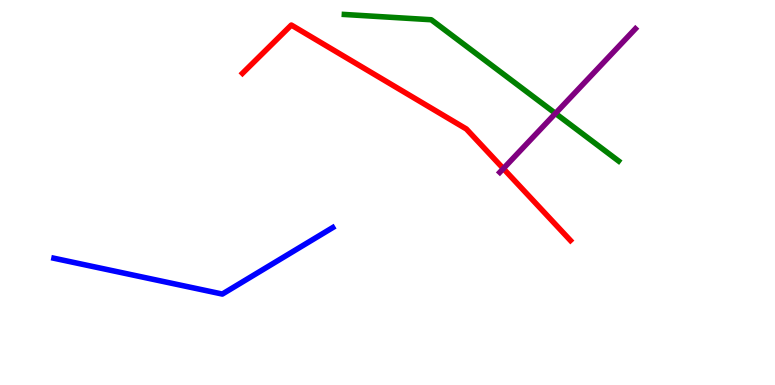[{'lines': ['blue', 'red'], 'intersections': []}, {'lines': ['green', 'red'], 'intersections': []}, {'lines': ['purple', 'red'], 'intersections': [{'x': 6.49, 'y': 5.62}]}, {'lines': ['blue', 'green'], 'intersections': []}, {'lines': ['blue', 'purple'], 'intersections': []}, {'lines': ['green', 'purple'], 'intersections': [{'x': 7.17, 'y': 7.05}]}]